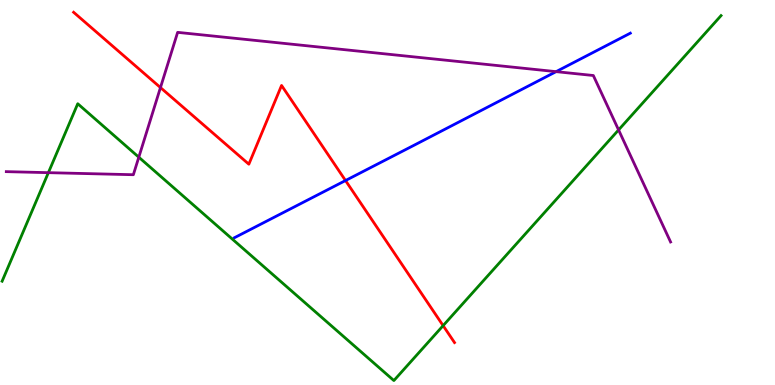[{'lines': ['blue', 'red'], 'intersections': [{'x': 4.46, 'y': 5.31}]}, {'lines': ['green', 'red'], 'intersections': [{'x': 5.72, 'y': 1.54}]}, {'lines': ['purple', 'red'], 'intersections': [{'x': 2.07, 'y': 7.73}]}, {'lines': ['blue', 'green'], 'intersections': []}, {'lines': ['blue', 'purple'], 'intersections': [{'x': 7.18, 'y': 8.14}]}, {'lines': ['green', 'purple'], 'intersections': [{'x': 0.624, 'y': 5.52}, {'x': 1.79, 'y': 5.92}, {'x': 7.98, 'y': 6.63}]}]